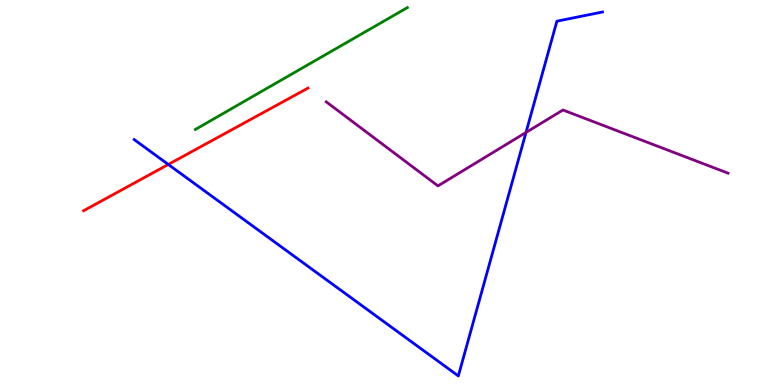[{'lines': ['blue', 'red'], 'intersections': [{'x': 2.17, 'y': 5.73}]}, {'lines': ['green', 'red'], 'intersections': []}, {'lines': ['purple', 'red'], 'intersections': []}, {'lines': ['blue', 'green'], 'intersections': []}, {'lines': ['blue', 'purple'], 'intersections': [{'x': 6.79, 'y': 6.56}]}, {'lines': ['green', 'purple'], 'intersections': []}]